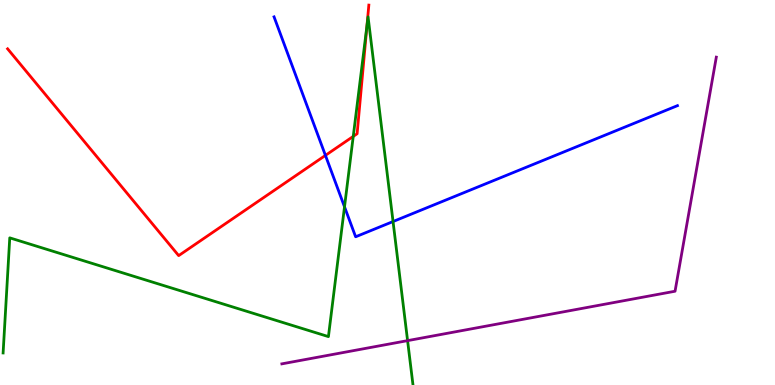[{'lines': ['blue', 'red'], 'intersections': [{'x': 4.2, 'y': 5.96}]}, {'lines': ['green', 'red'], 'intersections': [{'x': 4.56, 'y': 6.46}, {'x': 4.73, 'y': 9.33}]}, {'lines': ['purple', 'red'], 'intersections': []}, {'lines': ['blue', 'green'], 'intersections': [{'x': 4.45, 'y': 4.63}, {'x': 5.07, 'y': 4.25}]}, {'lines': ['blue', 'purple'], 'intersections': []}, {'lines': ['green', 'purple'], 'intersections': [{'x': 5.26, 'y': 1.15}]}]